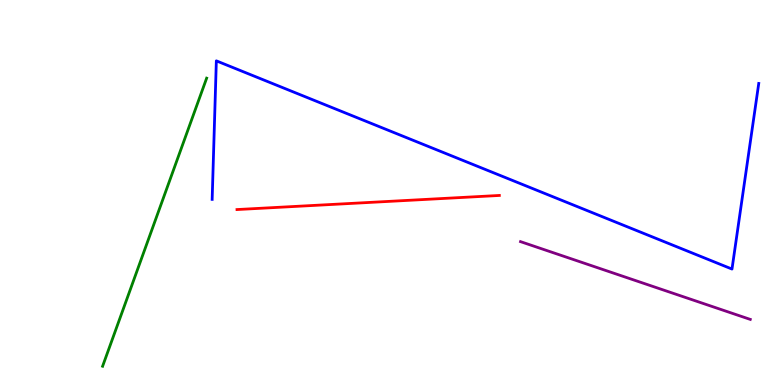[{'lines': ['blue', 'red'], 'intersections': []}, {'lines': ['green', 'red'], 'intersections': []}, {'lines': ['purple', 'red'], 'intersections': []}, {'lines': ['blue', 'green'], 'intersections': []}, {'lines': ['blue', 'purple'], 'intersections': []}, {'lines': ['green', 'purple'], 'intersections': []}]